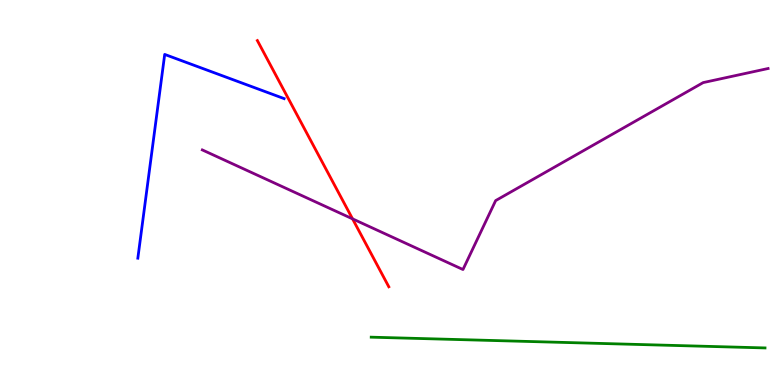[{'lines': ['blue', 'red'], 'intersections': []}, {'lines': ['green', 'red'], 'intersections': []}, {'lines': ['purple', 'red'], 'intersections': [{'x': 4.55, 'y': 4.32}]}, {'lines': ['blue', 'green'], 'intersections': []}, {'lines': ['blue', 'purple'], 'intersections': []}, {'lines': ['green', 'purple'], 'intersections': []}]